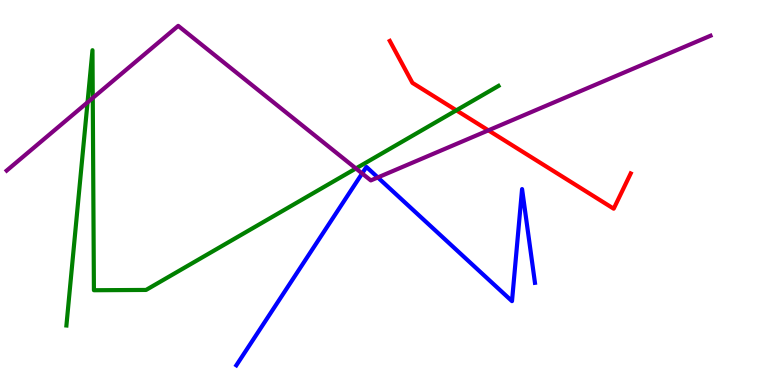[{'lines': ['blue', 'red'], 'intersections': []}, {'lines': ['green', 'red'], 'intersections': [{'x': 5.89, 'y': 7.13}]}, {'lines': ['purple', 'red'], 'intersections': [{'x': 6.3, 'y': 6.61}]}, {'lines': ['blue', 'green'], 'intersections': []}, {'lines': ['blue', 'purple'], 'intersections': [{'x': 4.67, 'y': 5.49}, {'x': 4.87, 'y': 5.39}]}, {'lines': ['green', 'purple'], 'intersections': [{'x': 1.13, 'y': 7.34}, {'x': 1.2, 'y': 7.46}, {'x': 4.59, 'y': 5.62}]}]